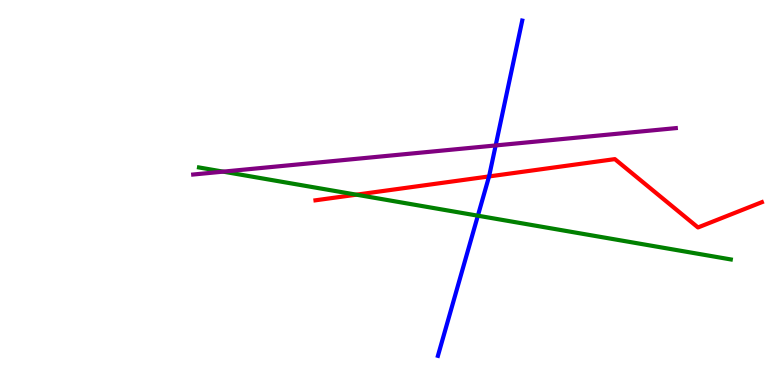[{'lines': ['blue', 'red'], 'intersections': [{'x': 6.31, 'y': 5.42}]}, {'lines': ['green', 'red'], 'intersections': [{'x': 4.6, 'y': 4.94}]}, {'lines': ['purple', 'red'], 'intersections': []}, {'lines': ['blue', 'green'], 'intersections': [{'x': 6.17, 'y': 4.4}]}, {'lines': ['blue', 'purple'], 'intersections': [{'x': 6.4, 'y': 6.22}]}, {'lines': ['green', 'purple'], 'intersections': [{'x': 2.88, 'y': 5.54}]}]